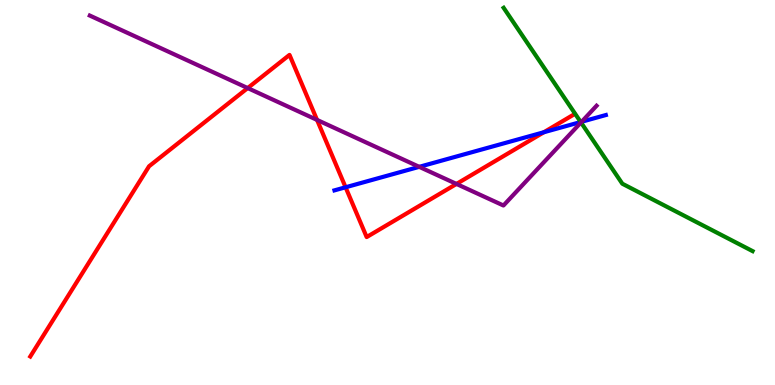[{'lines': ['blue', 'red'], 'intersections': [{'x': 4.46, 'y': 5.14}, {'x': 7.02, 'y': 6.57}]}, {'lines': ['green', 'red'], 'intersections': []}, {'lines': ['purple', 'red'], 'intersections': [{'x': 3.2, 'y': 7.71}, {'x': 4.09, 'y': 6.89}, {'x': 5.89, 'y': 5.22}]}, {'lines': ['blue', 'green'], 'intersections': [{'x': 7.49, 'y': 6.83}]}, {'lines': ['blue', 'purple'], 'intersections': [{'x': 5.41, 'y': 5.67}, {'x': 7.51, 'y': 6.84}]}, {'lines': ['green', 'purple'], 'intersections': [{'x': 7.5, 'y': 6.82}]}]